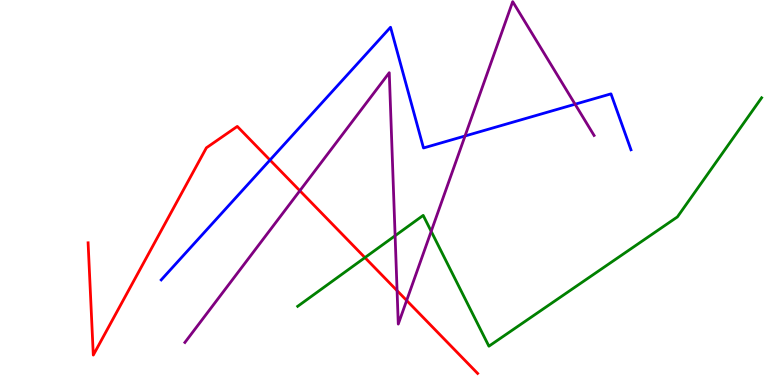[{'lines': ['blue', 'red'], 'intersections': [{'x': 3.48, 'y': 5.84}]}, {'lines': ['green', 'red'], 'intersections': [{'x': 4.71, 'y': 3.31}]}, {'lines': ['purple', 'red'], 'intersections': [{'x': 3.87, 'y': 5.05}, {'x': 5.12, 'y': 2.45}, {'x': 5.25, 'y': 2.2}]}, {'lines': ['blue', 'green'], 'intersections': []}, {'lines': ['blue', 'purple'], 'intersections': [{'x': 6.0, 'y': 6.47}, {'x': 7.42, 'y': 7.29}]}, {'lines': ['green', 'purple'], 'intersections': [{'x': 5.1, 'y': 3.88}, {'x': 5.56, 'y': 3.99}]}]